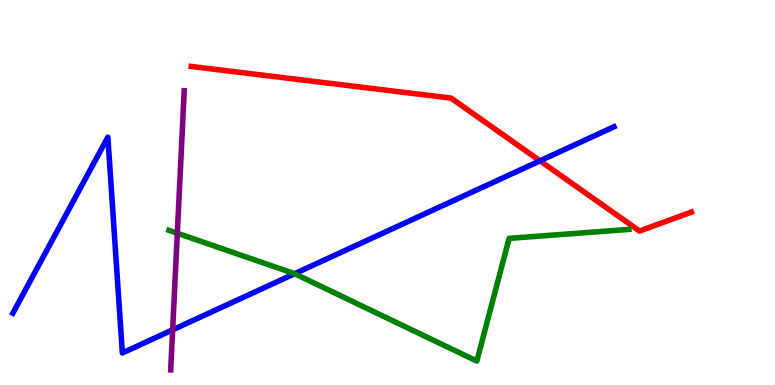[{'lines': ['blue', 'red'], 'intersections': [{'x': 6.97, 'y': 5.82}]}, {'lines': ['green', 'red'], 'intersections': []}, {'lines': ['purple', 'red'], 'intersections': []}, {'lines': ['blue', 'green'], 'intersections': [{'x': 3.8, 'y': 2.89}]}, {'lines': ['blue', 'purple'], 'intersections': [{'x': 2.23, 'y': 1.43}]}, {'lines': ['green', 'purple'], 'intersections': [{'x': 2.29, 'y': 3.94}]}]